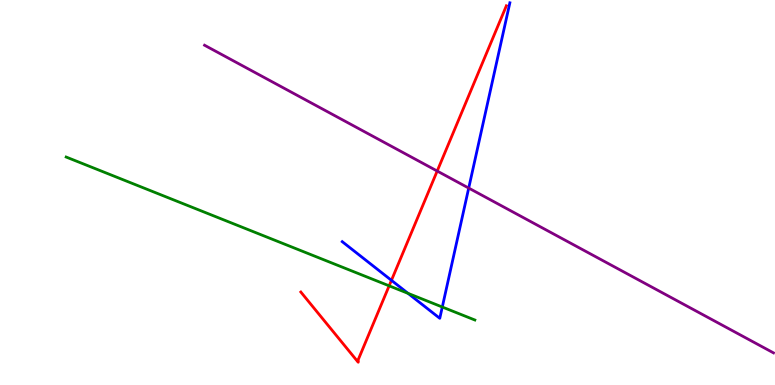[{'lines': ['blue', 'red'], 'intersections': [{'x': 5.05, 'y': 2.72}]}, {'lines': ['green', 'red'], 'intersections': [{'x': 5.02, 'y': 2.58}]}, {'lines': ['purple', 'red'], 'intersections': [{'x': 5.64, 'y': 5.56}]}, {'lines': ['blue', 'green'], 'intersections': [{'x': 5.26, 'y': 2.38}, {'x': 5.71, 'y': 2.03}]}, {'lines': ['blue', 'purple'], 'intersections': [{'x': 6.05, 'y': 5.11}]}, {'lines': ['green', 'purple'], 'intersections': []}]